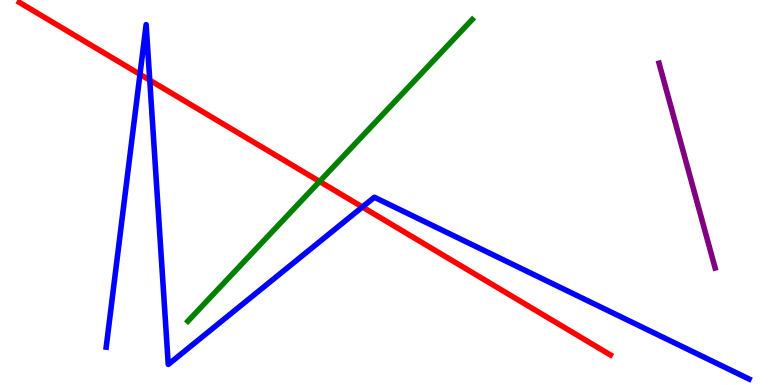[{'lines': ['blue', 'red'], 'intersections': [{'x': 1.81, 'y': 8.07}, {'x': 1.93, 'y': 7.92}, {'x': 4.68, 'y': 4.62}]}, {'lines': ['green', 'red'], 'intersections': [{'x': 4.12, 'y': 5.29}]}, {'lines': ['purple', 'red'], 'intersections': []}, {'lines': ['blue', 'green'], 'intersections': []}, {'lines': ['blue', 'purple'], 'intersections': []}, {'lines': ['green', 'purple'], 'intersections': []}]